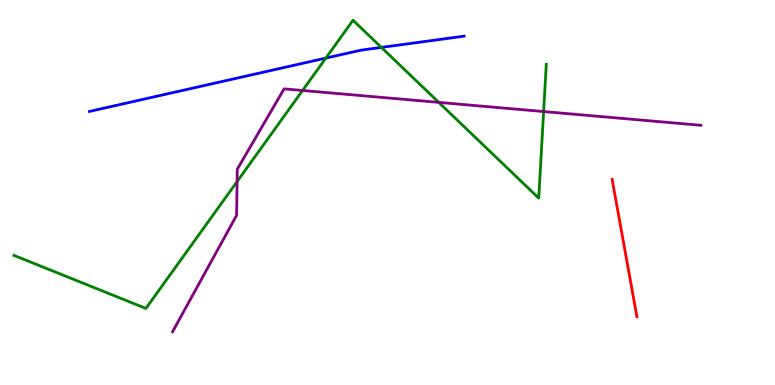[{'lines': ['blue', 'red'], 'intersections': []}, {'lines': ['green', 'red'], 'intersections': []}, {'lines': ['purple', 'red'], 'intersections': []}, {'lines': ['blue', 'green'], 'intersections': [{'x': 4.2, 'y': 8.49}, {'x': 4.92, 'y': 8.77}]}, {'lines': ['blue', 'purple'], 'intersections': []}, {'lines': ['green', 'purple'], 'intersections': [{'x': 3.06, 'y': 5.28}, {'x': 3.9, 'y': 7.65}, {'x': 5.66, 'y': 7.34}, {'x': 7.01, 'y': 7.1}]}]